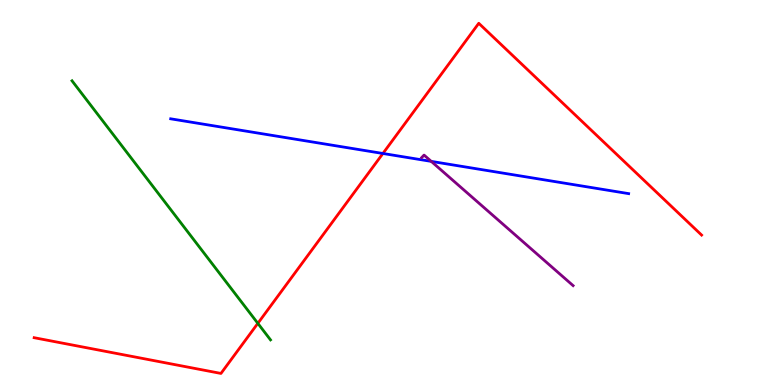[{'lines': ['blue', 'red'], 'intersections': [{'x': 4.94, 'y': 6.01}]}, {'lines': ['green', 'red'], 'intersections': [{'x': 3.33, 'y': 1.6}]}, {'lines': ['purple', 'red'], 'intersections': []}, {'lines': ['blue', 'green'], 'intersections': []}, {'lines': ['blue', 'purple'], 'intersections': [{'x': 5.56, 'y': 5.81}]}, {'lines': ['green', 'purple'], 'intersections': []}]